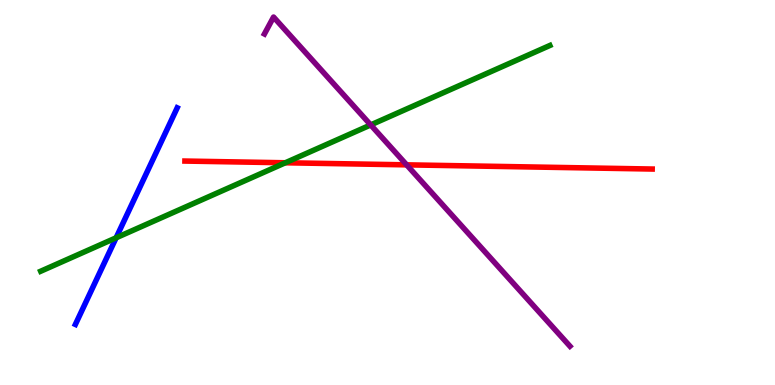[{'lines': ['blue', 'red'], 'intersections': []}, {'lines': ['green', 'red'], 'intersections': [{'x': 3.68, 'y': 5.77}]}, {'lines': ['purple', 'red'], 'intersections': [{'x': 5.25, 'y': 5.72}]}, {'lines': ['blue', 'green'], 'intersections': [{'x': 1.5, 'y': 3.82}]}, {'lines': ['blue', 'purple'], 'intersections': []}, {'lines': ['green', 'purple'], 'intersections': [{'x': 4.78, 'y': 6.76}]}]